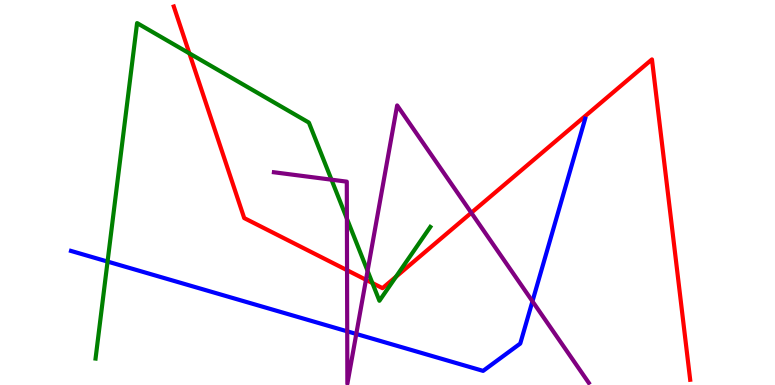[{'lines': ['blue', 'red'], 'intersections': []}, {'lines': ['green', 'red'], 'intersections': [{'x': 2.44, 'y': 8.61}, {'x': 4.81, 'y': 2.65}, {'x': 5.11, 'y': 2.81}]}, {'lines': ['purple', 'red'], 'intersections': [{'x': 4.48, 'y': 2.98}, {'x': 4.72, 'y': 2.73}, {'x': 6.08, 'y': 4.47}]}, {'lines': ['blue', 'green'], 'intersections': [{'x': 1.39, 'y': 3.21}]}, {'lines': ['blue', 'purple'], 'intersections': [{'x': 4.48, 'y': 1.39}, {'x': 4.6, 'y': 1.33}, {'x': 6.87, 'y': 2.17}]}, {'lines': ['green', 'purple'], 'intersections': [{'x': 4.28, 'y': 5.33}, {'x': 4.48, 'y': 4.32}, {'x': 4.74, 'y': 2.96}]}]